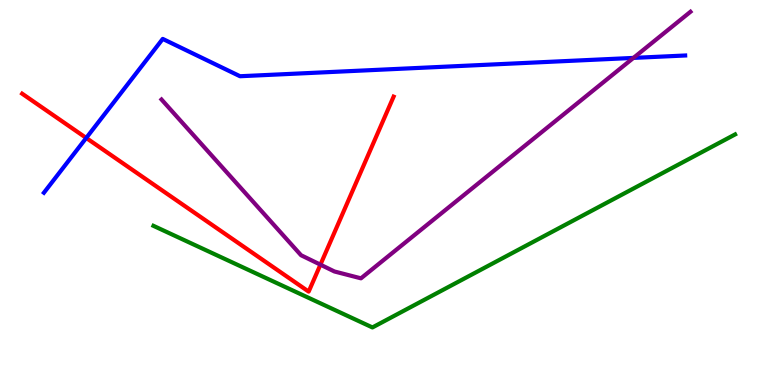[{'lines': ['blue', 'red'], 'intersections': [{'x': 1.11, 'y': 6.42}]}, {'lines': ['green', 'red'], 'intersections': []}, {'lines': ['purple', 'red'], 'intersections': [{'x': 4.13, 'y': 3.13}]}, {'lines': ['blue', 'green'], 'intersections': []}, {'lines': ['blue', 'purple'], 'intersections': [{'x': 8.17, 'y': 8.5}]}, {'lines': ['green', 'purple'], 'intersections': []}]